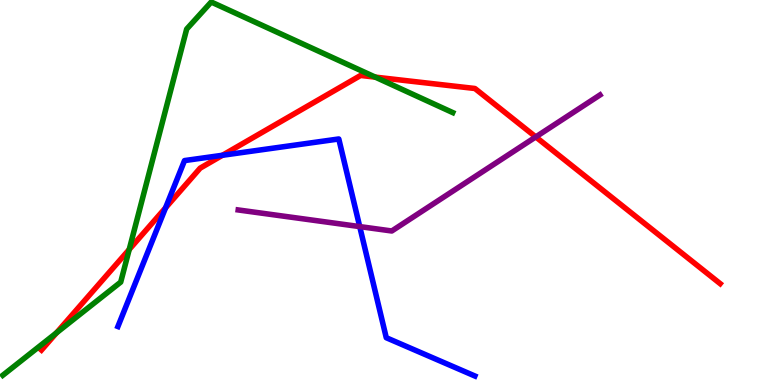[{'lines': ['blue', 'red'], 'intersections': [{'x': 2.14, 'y': 4.6}, {'x': 2.87, 'y': 5.97}]}, {'lines': ['green', 'red'], 'intersections': [{'x': 0.729, 'y': 1.35}, {'x': 1.67, 'y': 3.52}, {'x': 4.84, 'y': 8.0}]}, {'lines': ['purple', 'red'], 'intersections': [{'x': 6.91, 'y': 6.44}]}, {'lines': ['blue', 'green'], 'intersections': []}, {'lines': ['blue', 'purple'], 'intersections': [{'x': 4.64, 'y': 4.11}]}, {'lines': ['green', 'purple'], 'intersections': []}]